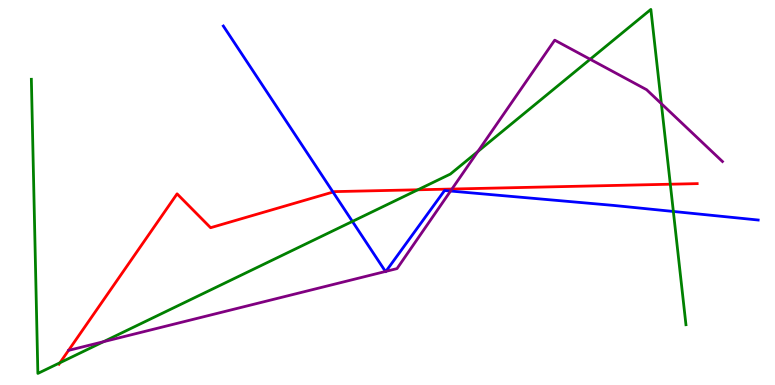[{'lines': ['blue', 'red'], 'intersections': [{'x': 4.3, 'y': 5.01}]}, {'lines': ['green', 'red'], 'intersections': [{'x': 0.774, 'y': 0.578}, {'x': 5.39, 'y': 5.07}, {'x': 8.65, 'y': 5.22}]}, {'lines': ['purple', 'red'], 'intersections': [{'x': 5.83, 'y': 5.09}]}, {'lines': ['blue', 'green'], 'intersections': [{'x': 4.55, 'y': 4.25}, {'x': 8.69, 'y': 4.51}]}, {'lines': ['blue', 'purple'], 'intersections': [{'x': 4.97, 'y': 2.95}, {'x': 4.98, 'y': 2.95}, {'x': 5.81, 'y': 5.04}]}, {'lines': ['green', 'purple'], 'intersections': [{'x': 1.34, 'y': 1.13}, {'x': 6.17, 'y': 6.07}, {'x': 7.61, 'y': 8.46}, {'x': 8.53, 'y': 7.31}]}]